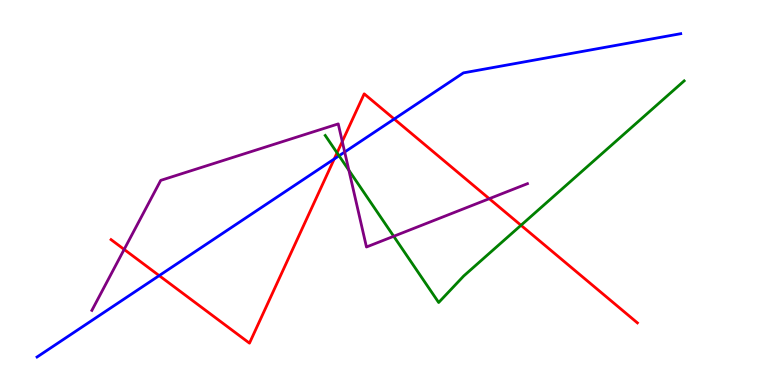[{'lines': ['blue', 'red'], 'intersections': [{'x': 2.05, 'y': 2.84}, {'x': 4.31, 'y': 5.87}, {'x': 5.09, 'y': 6.91}]}, {'lines': ['green', 'red'], 'intersections': [{'x': 4.35, 'y': 6.03}, {'x': 6.72, 'y': 4.15}]}, {'lines': ['purple', 'red'], 'intersections': [{'x': 1.6, 'y': 3.52}, {'x': 4.42, 'y': 6.33}, {'x': 6.31, 'y': 4.84}]}, {'lines': ['blue', 'green'], 'intersections': [{'x': 4.37, 'y': 5.95}]}, {'lines': ['blue', 'purple'], 'intersections': [{'x': 4.45, 'y': 6.05}]}, {'lines': ['green', 'purple'], 'intersections': [{'x': 4.5, 'y': 5.58}, {'x': 5.08, 'y': 3.86}]}]